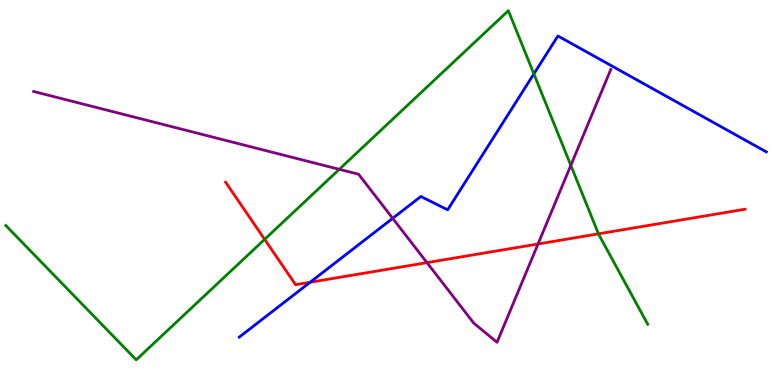[{'lines': ['blue', 'red'], 'intersections': [{'x': 4.0, 'y': 2.67}]}, {'lines': ['green', 'red'], 'intersections': [{'x': 3.41, 'y': 3.78}, {'x': 7.72, 'y': 3.93}]}, {'lines': ['purple', 'red'], 'intersections': [{'x': 5.51, 'y': 3.18}, {'x': 6.94, 'y': 3.66}]}, {'lines': ['blue', 'green'], 'intersections': [{'x': 6.89, 'y': 8.08}]}, {'lines': ['blue', 'purple'], 'intersections': [{'x': 5.07, 'y': 4.33}]}, {'lines': ['green', 'purple'], 'intersections': [{'x': 4.38, 'y': 5.6}, {'x': 7.37, 'y': 5.71}]}]